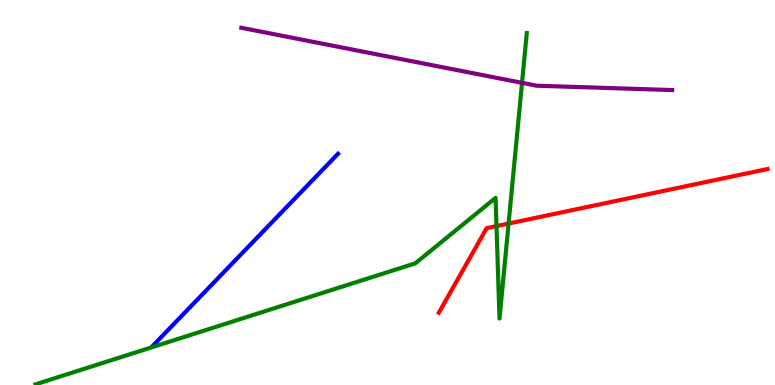[{'lines': ['blue', 'red'], 'intersections': []}, {'lines': ['green', 'red'], 'intersections': [{'x': 6.41, 'y': 4.13}, {'x': 6.56, 'y': 4.19}]}, {'lines': ['purple', 'red'], 'intersections': []}, {'lines': ['blue', 'green'], 'intersections': []}, {'lines': ['blue', 'purple'], 'intersections': []}, {'lines': ['green', 'purple'], 'intersections': [{'x': 6.74, 'y': 7.85}]}]